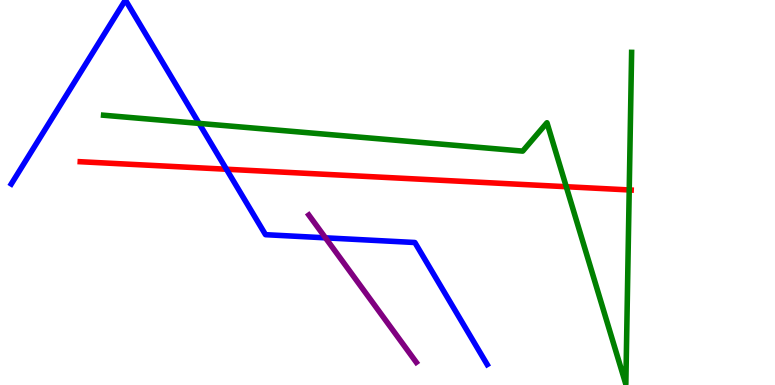[{'lines': ['blue', 'red'], 'intersections': [{'x': 2.92, 'y': 5.6}]}, {'lines': ['green', 'red'], 'intersections': [{'x': 7.31, 'y': 5.15}, {'x': 8.12, 'y': 5.07}]}, {'lines': ['purple', 'red'], 'intersections': []}, {'lines': ['blue', 'green'], 'intersections': [{'x': 2.57, 'y': 6.79}]}, {'lines': ['blue', 'purple'], 'intersections': [{'x': 4.2, 'y': 3.82}]}, {'lines': ['green', 'purple'], 'intersections': []}]